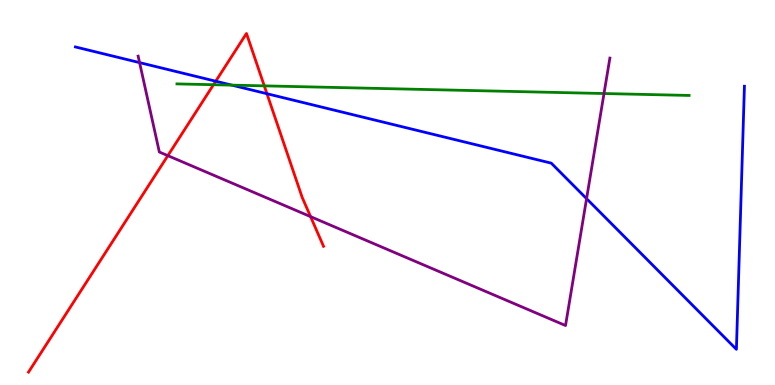[{'lines': ['blue', 'red'], 'intersections': [{'x': 2.78, 'y': 7.89}, {'x': 3.44, 'y': 7.57}]}, {'lines': ['green', 'red'], 'intersections': [{'x': 2.75, 'y': 7.8}, {'x': 3.41, 'y': 7.77}]}, {'lines': ['purple', 'red'], 'intersections': [{'x': 2.17, 'y': 5.96}, {'x': 4.01, 'y': 4.37}]}, {'lines': ['blue', 'green'], 'intersections': [{'x': 2.99, 'y': 7.79}]}, {'lines': ['blue', 'purple'], 'intersections': [{'x': 1.8, 'y': 8.37}, {'x': 7.57, 'y': 4.84}]}, {'lines': ['green', 'purple'], 'intersections': [{'x': 7.79, 'y': 7.57}]}]